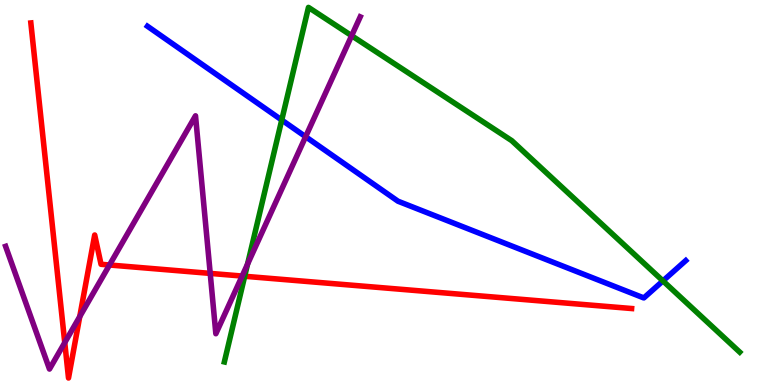[{'lines': ['blue', 'red'], 'intersections': []}, {'lines': ['green', 'red'], 'intersections': [{'x': 3.16, 'y': 2.82}]}, {'lines': ['purple', 'red'], 'intersections': [{'x': 0.836, 'y': 1.1}, {'x': 1.03, 'y': 1.78}, {'x': 1.41, 'y': 3.12}, {'x': 2.71, 'y': 2.9}, {'x': 3.12, 'y': 2.83}]}, {'lines': ['blue', 'green'], 'intersections': [{'x': 3.64, 'y': 6.88}, {'x': 8.55, 'y': 2.7}]}, {'lines': ['blue', 'purple'], 'intersections': [{'x': 3.94, 'y': 6.45}]}, {'lines': ['green', 'purple'], 'intersections': [{'x': 3.19, 'y': 3.14}, {'x': 4.54, 'y': 9.07}]}]